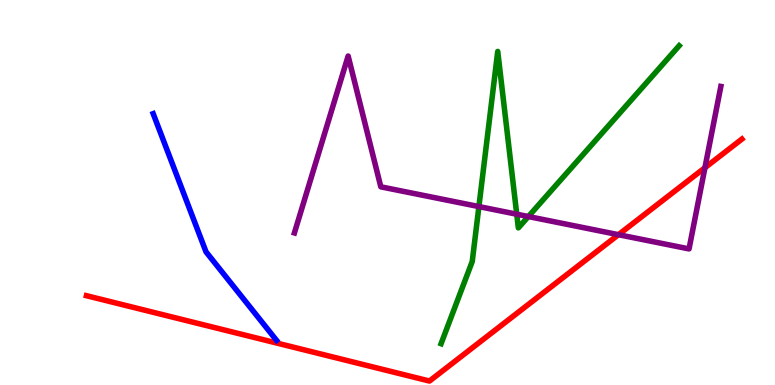[{'lines': ['blue', 'red'], 'intersections': []}, {'lines': ['green', 'red'], 'intersections': []}, {'lines': ['purple', 'red'], 'intersections': [{'x': 7.98, 'y': 3.9}, {'x': 9.1, 'y': 5.64}]}, {'lines': ['blue', 'green'], 'intersections': []}, {'lines': ['blue', 'purple'], 'intersections': []}, {'lines': ['green', 'purple'], 'intersections': [{'x': 6.18, 'y': 4.63}, {'x': 6.67, 'y': 4.44}, {'x': 6.82, 'y': 4.38}]}]